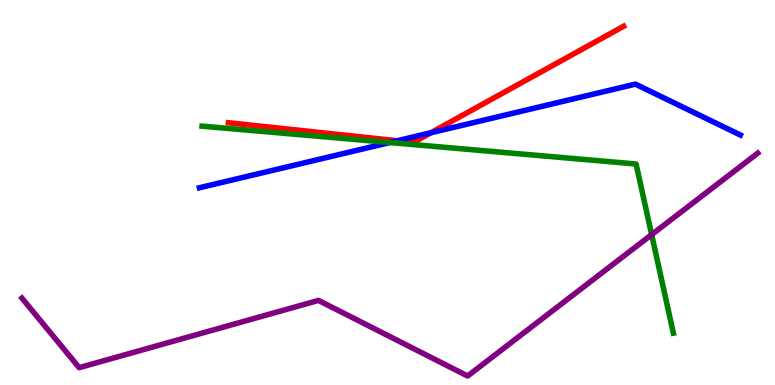[{'lines': ['blue', 'red'], 'intersections': [{'x': 5.13, 'y': 6.34}, {'x': 5.56, 'y': 6.55}]}, {'lines': ['green', 'red'], 'intersections': []}, {'lines': ['purple', 'red'], 'intersections': []}, {'lines': ['blue', 'green'], 'intersections': [{'x': 5.03, 'y': 6.3}]}, {'lines': ['blue', 'purple'], 'intersections': []}, {'lines': ['green', 'purple'], 'intersections': [{'x': 8.41, 'y': 3.91}]}]